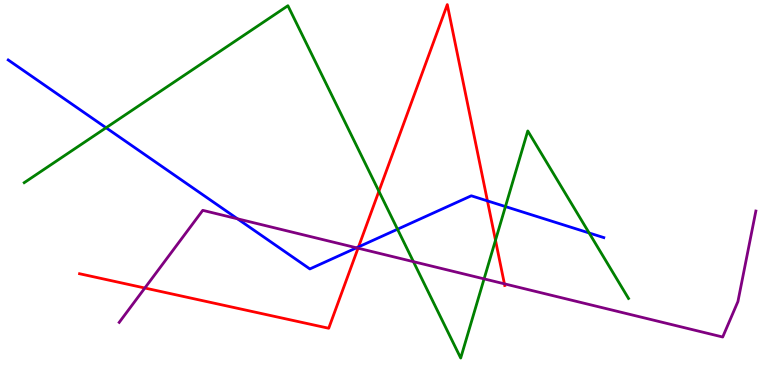[{'lines': ['blue', 'red'], 'intersections': [{'x': 4.63, 'y': 3.59}, {'x': 6.29, 'y': 4.78}]}, {'lines': ['green', 'red'], 'intersections': [{'x': 4.89, 'y': 5.03}, {'x': 6.39, 'y': 3.76}]}, {'lines': ['purple', 'red'], 'intersections': [{'x': 1.87, 'y': 2.52}, {'x': 4.62, 'y': 3.55}, {'x': 6.51, 'y': 2.63}]}, {'lines': ['blue', 'green'], 'intersections': [{'x': 1.37, 'y': 6.68}, {'x': 5.13, 'y': 4.05}, {'x': 6.52, 'y': 4.63}, {'x': 7.6, 'y': 3.95}]}, {'lines': ['blue', 'purple'], 'intersections': [{'x': 3.06, 'y': 4.32}, {'x': 4.6, 'y': 3.56}]}, {'lines': ['green', 'purple'], 'intersections': [{'x': 5.33, 'y': 3.2}, {'x': 6.25, 'y': 2.76}]}]